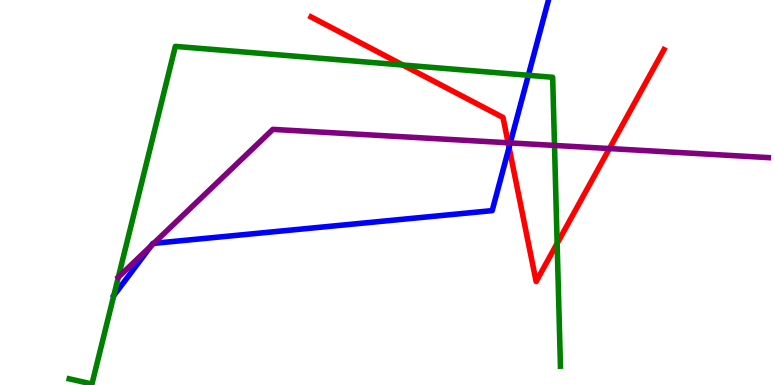[{'lines': ['blue', 'red'], 'intersections': [{'x': 6.57, 'y': 6.17}]}, {'lines': ['green', 'red'], 'intersections': [{'x': 5.2, 'y': 8.31}, {'x': 7.19, 'y': 3.68}]}, {'lines': ['purple', 'red'], 'intersections': [{'x': 6.56, 'y': 6.29}, {'x': 7.86, 'y': 6.14}]}, {'lines': ['blue', 'green'], 'intersections': [{'x': 1.47, 'y': 2.32}, {'x': 6.82, 'y': 8.04}]}, {'lines': ['blue', 'purple'], 'intersections': [{'x': 1.95, 'y': 3.61}, {'x': 1.98, 'y': 3.68}, {'x': 6.58, 'y': 6.29}]}, {'lines': ['green', 'purple'], 'intersections': [{'x': 1.53, 'y': 2.8}, {'x': 7.15, 'y': 6.22}]}]